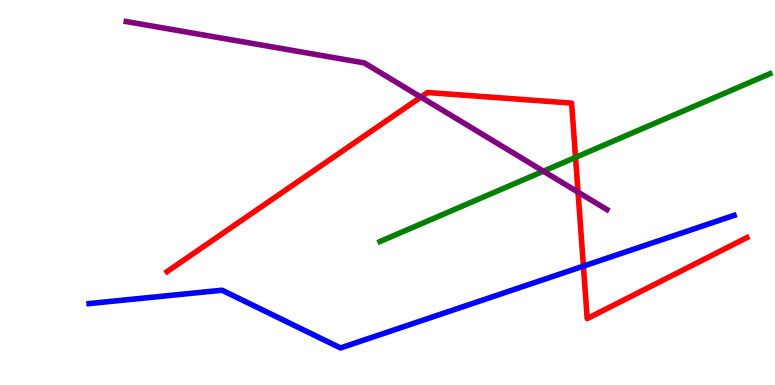[{'lines': ['blue', 'red'], 'intersections': [{'x': 7.53, 'y': 3.09}]}, {'lines': ['green', 'red'], 'intersections': [{'x': 7.43, 'y': 5.91}]}, {'lines': ['purple', 'red'], 'intersections': [{'x': 5.43, 'y': 7.48}, {'x': 7.46, 'y': 5.01}]}, {'lines': ['blue', 'green'], 'intersections': []}, {'lines': ['blue', 'purple'], 'intersections': []}, {'lines': ['green', 'purple'], 'intersections': [{'x': 7.01, 'y': 5.55}]}]